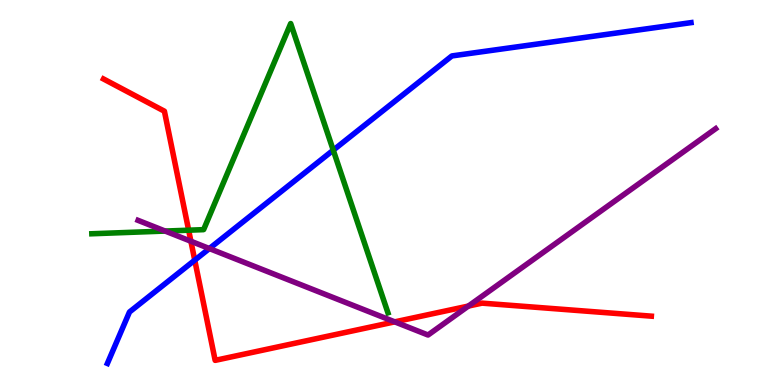[{'lines': ['blue', 'red'], 'intersections': [{'x': 2.51, 'y': 3.24}]}, {'lines': ['green', 'red'], 'intersections': [{'x': 2.43, 'y': 4.02}]}, {'lines': ['purple', 'red'], 'intersections': [{'x': 2.46, 'y': 3.73}, {'x': 5.09, 'y': 1.64}, {'x': 6.04, 'y': 2.05}]}, {'lines': ['blue', 'green'], 'intersections': [{'x': 4.3, 'y': 6.1}]}, {'lines': ['blue', 'purple'], 'intersections': [{'x': 2.7, 'y': 3.54}]}, {'lines': ['green', 'purple'], 'intersections': [{'x': 2.13, 'y': 4.0}]}]